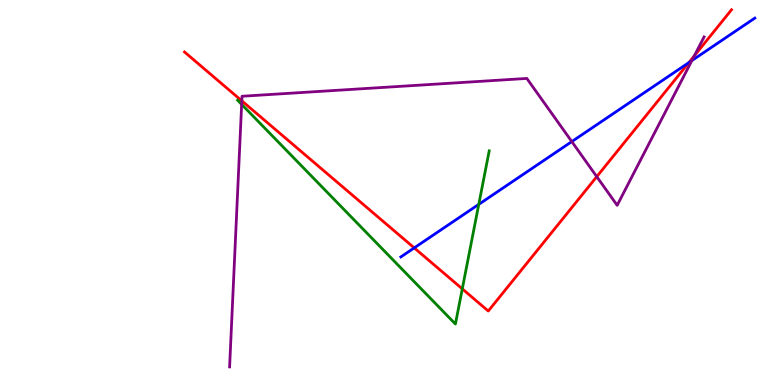[{'lines': ['blue', 'red'], 'intersections': [{'x': 5.35, 'y': 3.56}, {'x': 8.89, 'y': 8.37}]}, {'lines': ['green', 'red'], 'intersections': [{'x': 5.96, 'y': 2.5}]}, {'lines': ['purple', 'red'], 'intersections': [{'x': 3.12, 'y': 7.38}, {'x': 7.7, 'y': 5.41}, {'x': 8.96, 'y': 8.55}]}, {'lines': ['blue', 'green'], 'intersections': [{'x': 6.18, 'y': 4.69}]}, {'lines': ['blue', 'purple'], 'intersections': [{'x': 7.38, 'y': 6.32}, {'x': 8.93, 'y': 8.43}]}, {'lines': ['green', 'purple'], 'intersections': [{'x': 3.12, 'y': 7.29}]}]